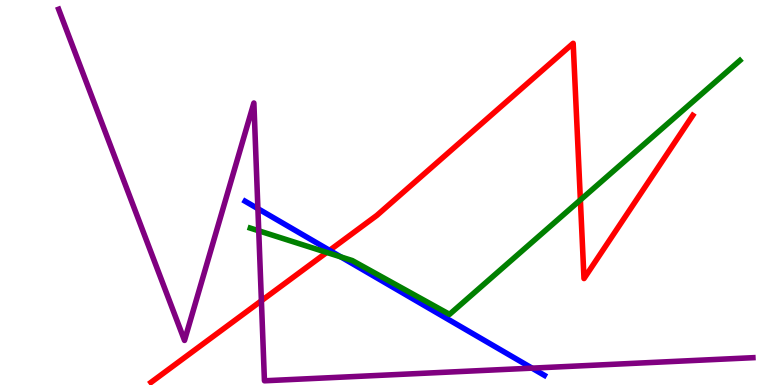[{'lines': ['blue', 'red'], 'intersections': [{'x': 4.25, 'y': 3.5}]}, {'lines': ['green', 'red'], 'intersections': [{'x': 4.22, 'y': 3.44}, {'x': 7.49, 'y': 4.81}]}, {'lines': ['purple', 'red'], 'intersections': [{'x': 3.37, 'y': 2.19}]}, {'lines': ['blue', 'green'], 'intersections': [{'x': 4.4, 'y': 3.33}]}, {'lines': ['blue', 'purple'], 'intersections': [{'x': 3.33, 'y': 4.58}, {'x': 6.87, 'y': 0.438}]}, {'lines': ['green', 'purple'], 'intersections': [{'x': 3.34, 'y': 4.01}]}]